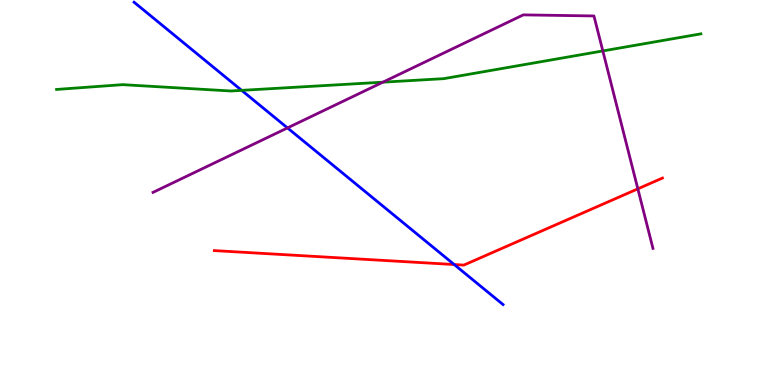[{'lines': ['blue', 'red'], 'intersections': [{'x': 5.86, 'y': 3.13}]}, {'lines': ['green', 'red'], 'intersections': []}, {'lines': ['purple', 'red'], 'intersections': [{'x': 8.23, 'y': 5.1}]}, {'lines': ['blue', 'green'], 'intersections': [{'x': 3.12, 'y': 7.65}]}, {'lines': ['blue', 'purple'], 'intersections': [{'x': 3.71, 'y': 6.68}]}, {'lines': ['green', 'purple'], 'intersections': [{'x': 4.94, 'y': 7.87}, {'x': 7.78, 'y': 8.68}]}]